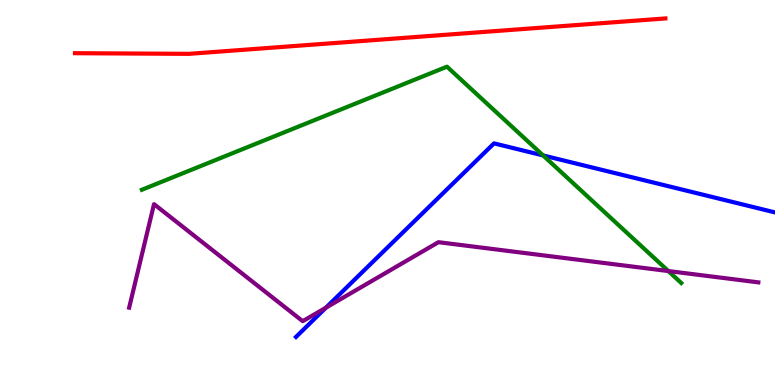[{'lines': ['blue', 'red'], 'intersections': []}, {'lines': ['green', 'red'], 'intersections': []}, {'lines': ['purple', 'red'], 'intersections': []}, {'lines': ['blue', 'green'], 'intersections': [{'x': 7.01, 'y': 5.96}]}, {'lines': ['blue', 'purple'], 'intersections': [{'x': 4.21, 'y': 2.01}]}, {'lines': ['green', 'purple'], 'intersections': [{'x': 8.62, 'y': 2.96}]}]